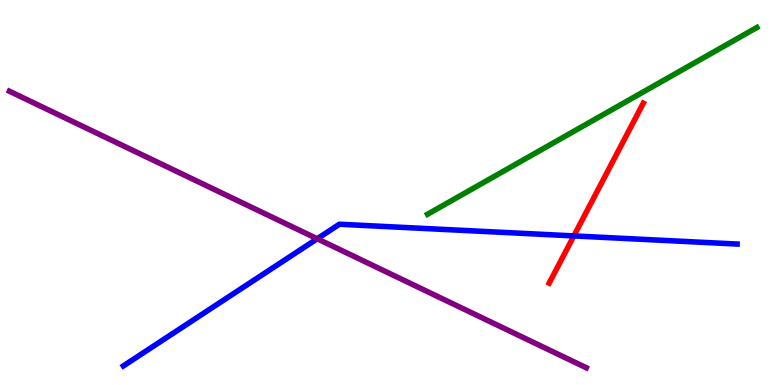[{'lines': ['blue', 'red'], 'intersections': [{'x': 7.4, 'y': 3.87}]}, {'lines': ['green', 'red'], 'intersections': []}, {'lines': ['purple', 'red'], 'intersections': []}, {'lines': ['blue', 'green'], 'intersections': []}, {'lines': ['blue', 'purple'], 'intersections': [{'x': 4.09, 'y': 3.8}]}, {'lines': ['green', 'purple'], 'intersections': []}]